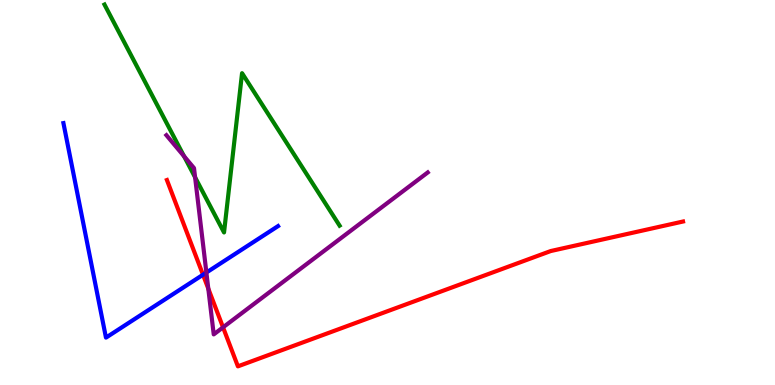[{'lines': ['blue', 'red'], 'intersections': [{'x': 2.62, 'y': 2.86}]}, {'lines': ['green', 'red'], 'intersections': []}, {'lines': ['purple', 'red'], 'intersections': [{'x': 2.69, 'y': 2.5}, {'x': 2.88, 'y': 1.5}]}, {'lines': ['blue', 'green'], 'intersections': []}, {'lines': ['blue', 'purple'], 'intersections': [{'x': 2.66, 'y': 2.92}]}, {'lines': ['green', 'purple'], 'intersections': [{'x': 2.37, 'y': 5.94}, {'x': 2.52, 'y': 5.39}]}]